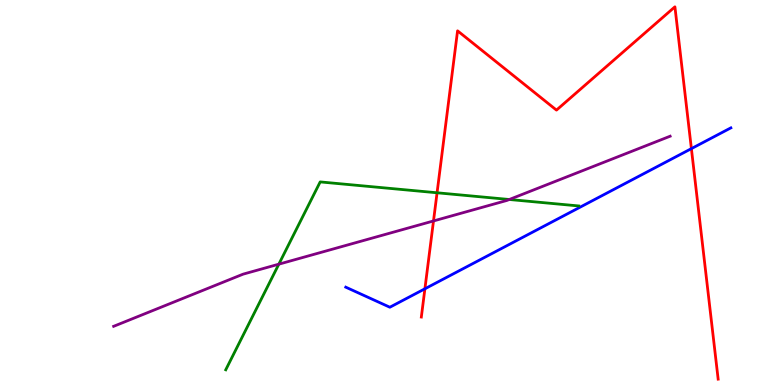[{'lines': ['blue', 'red'], 'intersections': [{'x': 5.48, 'y': 2.5}, {'x': 8.92, 'y': 6.14}]}, {'lines': ['green', 'red'], 'intersections': [{'x': 5.64, 'y': 4.99}]}, {'lines': ['purple', 'red'], 'intersections': [{'x': 5.59, 'y': 4.26}]}, {'lines': ['blue', 'green'], 'intersections': []}, {'lines': ['blue', 'purple'], 'intersections': []}, {'lines': ['green', 'purple'], 'intersections': [{'x': 3.6, 'y': 3.14}, {'x': 6.57, 'y': 4.82}]}]